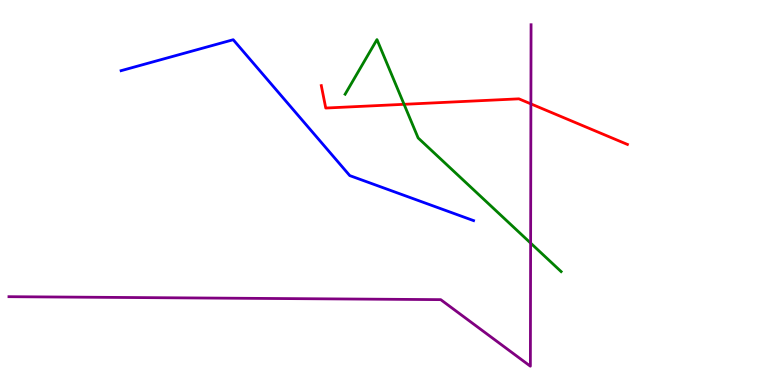[{'lines': ['blue', 'red'], 'intersections': []}, {'lines': ['green', 'red'], 'intersections': [{'x': 5.21, 'y': 7.29}]}, {'lines': ['purple', 'red'], 'intersections': [{'x': 6.85, 'y': 7.3}]}, {'lines': ['blue', 'green'], 'intersections': []}, {'lines': ['blue', 'purple'], 'intersections': []}, {'lines': ['green', 'purple'], 'intersections': [{'x': 6.85, 'y': 3.69}]}]